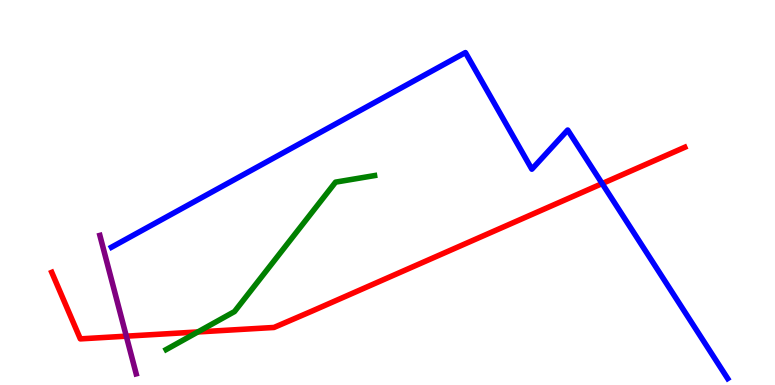[{'lines': ['blue', 'red'], 'intersections': [{'x': 7.77, 'y': 5.23}]}, {'lines': ['green', 'red'], 'intersections': [{'x': 2.55, 'y': 1.38}]}, {'lines': ['purple', 'red'], 'intersections': [{'x': 1.63, 'y': 1.27}]}, {'lines': ['blue', 'green'], 'intersections': []}, {'lines': ['blue', 'purple'], 'intersections': []}, {'lines': ['green', 'purple'], 'intersections': []}]